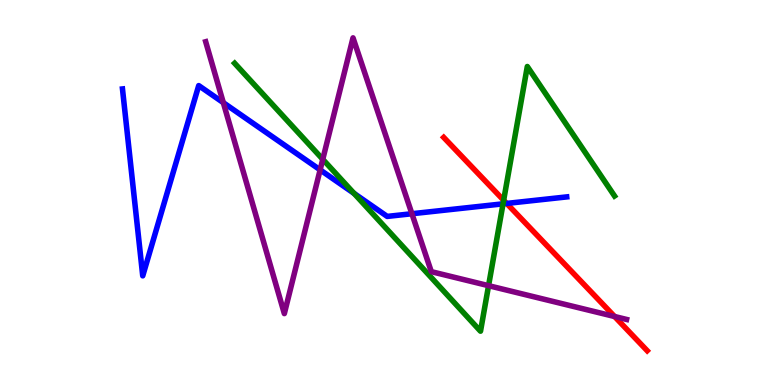[{'lines': ['blue', 'red'], 'intersections': [{'x': 6.54, 'y': 4.72}]}, {'lines': ['green', 'red'], 'intersections': [{'x': 6.5, 'y': 4.8}]}, {'lines': ['purple', 'red'], 'intersections': [{'x': 7.93, 'y': 1.78}]}, {'lines': ['blue', 'green'], 'intersections': [{'x': 4.57, 'y': 4.98}, {'x': 6.49, 'y': 4.71}]}, {'lines': ['blue', 'purple'], 'intersections': [{'x': 2.88, 'y': 7.33}, {'x': 4.13, 'y': 5.59}, {'x': 5.32, 'y': 4.45}]}, {'lines': ['green', 'purple'], 'intersections': [{'x': 4.16, 'y': 5.86}, {'x': 6.3, 'y': 2.58}]}]